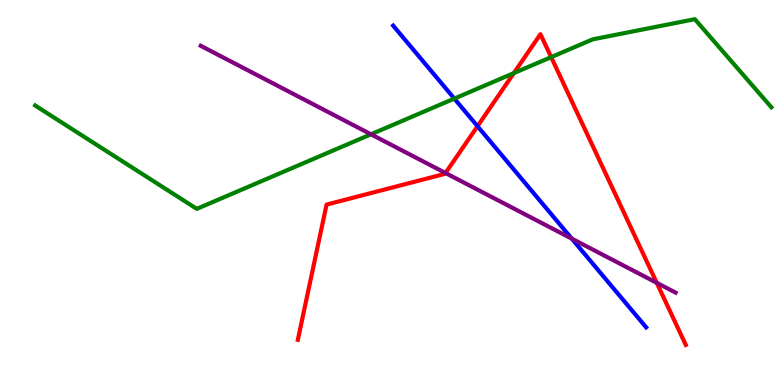[{'lines': ['blue', 'red'], 'intersections': [{'x': 6.16, 'y': 6.72}]}, {'lines': ['green', 'red'], 'intersections': [{'x': 6.63, 'y': 8.1}, {'x': 7.11, 'y': 8.52}]}, {'lines': ['purple', 'red'], 'intersections': [{'x': 5.75, 'y': 5.51}, {'x': 8.47, 'y': 2.65}]}, {'lines': ['blue', 'green'], 'intersections': [{'x': 5.86, 'y': 7.44}]}, {'lines': ['blue', 'purple'], 'intersections': [{'x': 7.38, 'y': 3.8}]}, {'lines': ['green', 'purple'], 'intersections': [{'x': 4.79, 'y': 6.51}]}]